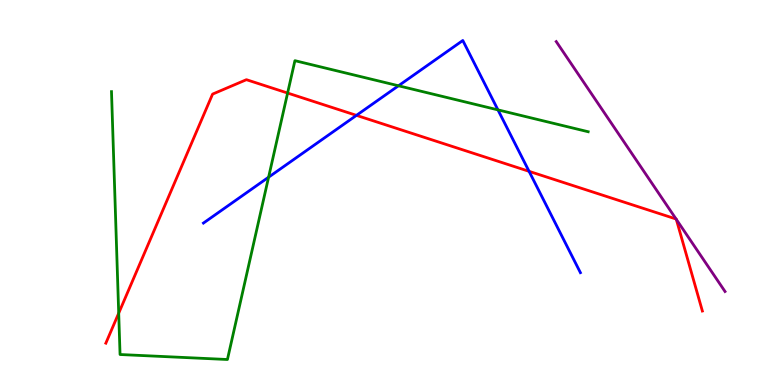[{'lines': ['blue', 'red'], 'intersections': [{'x': 4.6, 'y': 7.0}, {'x': 6.83, 'y': 5.55}]}, {'lines': ['green', 'red'], 'intersections': [{'x': 1.53, 'y': 1.87}, {'x': 3.71, 'y': 7.58}]}, {'lines': ['purple', 'red'], 'intersections': [{'x': 8.72, 'y': 4.31}, {'x': 8.73, 'y': 4.3}]}, {'lines': ['blue', 'green'], 'intersections': [{'x': 3.47, 'y': 5.4}, {'x': 5.14, 'y': 7.77}, {'x': 6.43, 'y': 7.15}]}, {'lines': ['blue', 'purple'], 'intersections': []}, {'lines': ['green', 'purple'], 'intersections': []}]